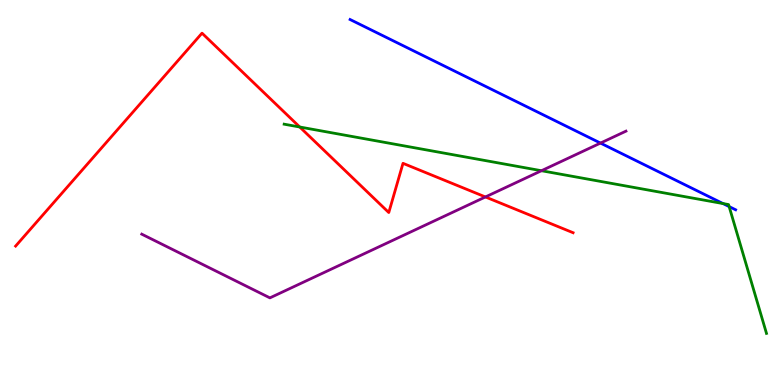[{'lines': ['blue', 'red'], 'intersections': []}, {'lines': ['green', 'red'], 'intersections': [{'x': 3.87, 'y': 6.7}]}, {'lines': ['purple', 'red'], 'intersections': [{'x': 6.26, 'y': 4.88}]}, {'lines': ['blue', 'green'], 'intersections': [{'x': 9.33, 'y': 4.71}, {'x': 9.41, 'y': 4.63}]}, {'lines': ['blue', 'purple'], 'intersections': [{'x': 7.75, 'y': 6.28}]}, {'lines': ['green', 'purple'], 'intersections': [{'x': 6.99, 'y': 5.57}]}]